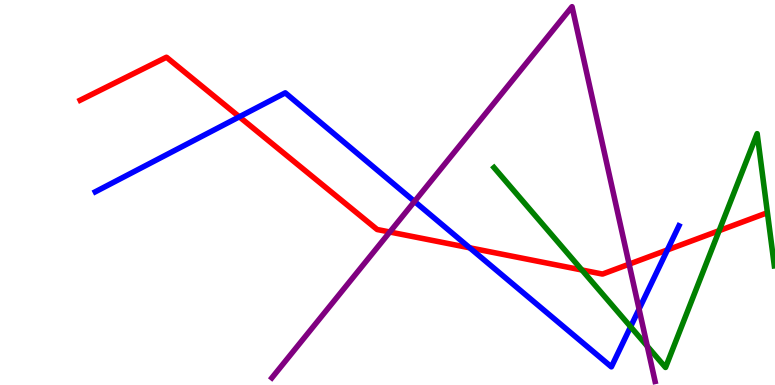[{'lines': ['blue', 'red'], 'intersections': [{'x': 3.09, 'y': 6.97}, {'x': 6.06, 'y': 3.56}, {'x': 8.61, 'y': 3.51}]}, {'lines': ['green', 'red'], 'intersections': [{'x': 7.51, 'y': 2.99}, {'x': 9.28, 'y': 4.01}]}, {'lines': ['purple', 'red'], 'intersections': [{'x': 5.03, 'y': 3.97}, {'x': 8.12, 'y': 3.14}]}, {'lines': ['blue', 'green'], 'intersections': [{'x': 8.14, 'y': 1.51}]}, {'lines': ['blue', 'purple'], 'intersections': [{'x': 5.35, 'y': 4.77}, {'x': 8.25, 'y': 1.97}]}, {'lines': ['green', 'purple'], 'intersections': [{'x': 8.35, 'y': 1.01}]}]